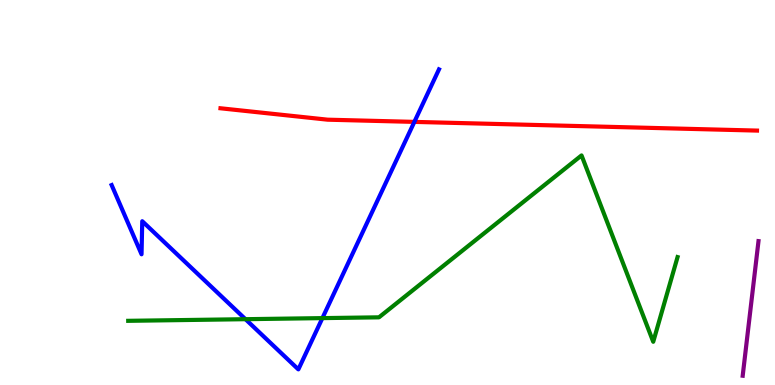[{'lines': ['blue', 'red'], 'intersections': [{'x': 5.35, 'y': 6.83}]}, {'lines': ['green', 'red'], 'intersections': []}, {'lines': ['purple', 'red'], 'intersections': []}, {'lines': ['blue', 'green'], 'intersections': [{'x': 3.17, 'y': 1.71}, {'x': 4.16, 'y': 1.74}]}, {'lines': ['blue', 'purple'], 'intersections': []}, {'lines': ['green', 'purple'], 'intersections': []}]